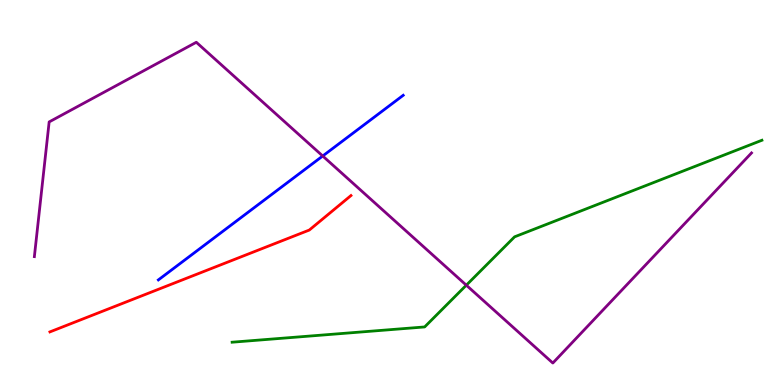[{'lines': ['blue', 'red'], 'intersections': []}, {'lines': ['green', 'red'], 'intersections': []}, {'lines': ['purple', 'red'], 'intersections': []}, {'lines': ['blue', 'green'], 'intersections': []}, {'lines': ['blue', 'purple'], 'intersections': [{'x': 4.16, 'y': 5.95}]}, {'lines': ['green', 'purple'], 'intersections': [{'x': 6.02, 'y': 2.59}]}]